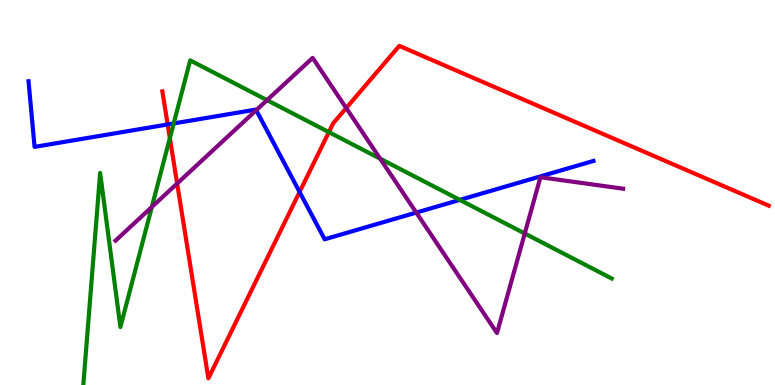[{'lines': ['blue', 'red'], 'intersections': [{'x': 2.16, 'y': 6.77}, {'x': 3.87, 'y': 5.01}]}, {'lines': ['green', 'red'], 'intersections': [{'x': 2.19, 'y': 6.41}, {'x': 4.24, 'y': 6.57}]}, {'lines': ['purple', 'red'], 'intersections': [{'x': 2.29, 'y': 5.23}, {'x': 4.47, 'y': 7.19}]}, {'lines': ['blue', 'green'], 'intersections': [{'x': 2.24, 'y': 6.79}, {'x': 5.93, 'y': 4.81}]}, {'lines': ['blue', 'purple'], 'intersections': [{'x': 3.31, 'y': 7.14}, {'x': 5.37, 'y': 4.48}]}, {'lines': ['green', 'purple'], 'intersections': [{'x': 1.96, 'y': 4.62}, {'x': 3.45, 'y': 7.4}, {'x': 4.91, 'y': 5.88}, {'x': 6.77, 'y': 3.94}]}]